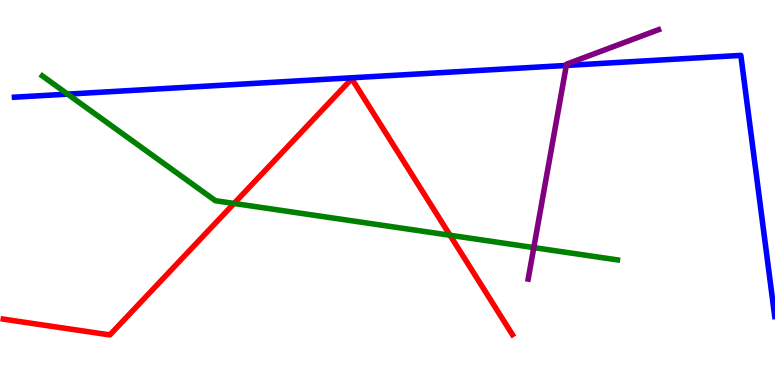[{'lines': ['blue', 'red'], 'intersections': []}, {'lines': ['green', 'red'], 'intersections': [{'x': 3.02, 'y': 4.72}, {'x': 5.81, 'y': 3.89}]}, {'lines': ['purple', 'red'], 'intersections': []}, {'lines': ['blue', 'green'], 'intersections': [{'x': 0.873, 'y': 7.56}]}, {'lines': ['blue', 'purple'], 'intersections': [{'x': 7.31, 'y': 8.3}]}, {'lines': ['green', 'purple'], 'intersections': [{'x': 6.89, 'y': 3.57}]}]